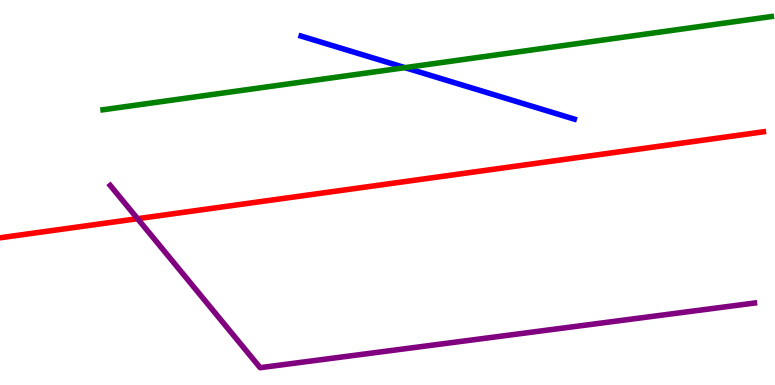[{'lines': ['blue', 'red'], 'intersections': []}, {'lines': ['green', 'red'], 'intersections': []}, {'lines': ['purple', 'red'], 'intersections': [{'x': 1.78, 'y': 4.32}]}, {'lines': ['blue', 'green'], 'intersections': [{'x': 5.23, 'y': 8.24}]}, {'lines': ['blue', 'purple'], 'intersections': []}, {'lines': ['green', 'purple'], 'intersections': []}]